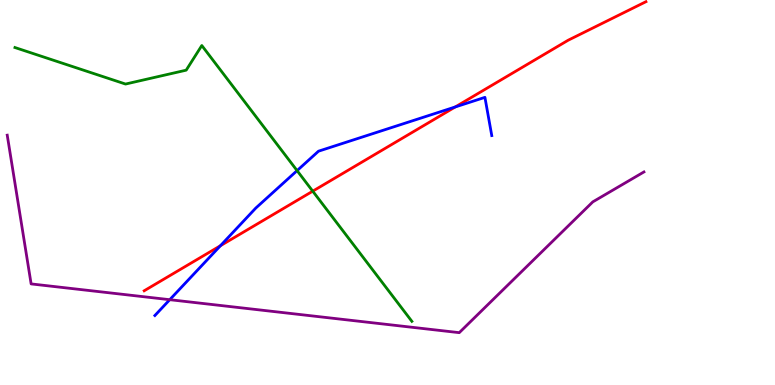[{'lines': ['blue', 'red'], 'intersections': [{'x': 2.84, 'y': 3.62}, {'x': 5.87, 'y': 7.22}]}, {'lines': ['green', 'red'], 'intersections': [{'x': 4.04, 'y': 5.03}]}, {'lines': ['purple', 'red'], 'intersections': []}, {'lines': ['blue', 'green'], 'intersections': [{'x': 3.83, 'y': 5.57}]}, {'lines': ['blue', 'purple'], 'intersections': [{'x': 2.19, 'y': 2.22}]}, {'lines': ['green', 'purple'], 'intersections': []}]